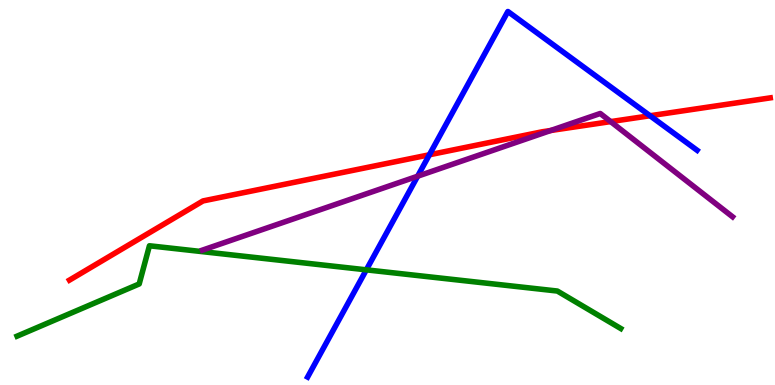[{'lines': ['blue', 'red'], 'intersections': [{'x': 5.54, 'y': 5.98}, {'x': 8.39, 'y': 6.99}]}, {'lines': ['green', 'red'], 'intersections': []}, {'lines': ['purple', 'red'], 'intersections': [{'x': 7.11, 'y': 6.61}, {'x': 7.88, 'y': 6.84}]}, {'lines': ['blue', 'green'], 'intersections': [{'x': 4.73, 'y': 2.99}]}, {'lines': ['blue', 'purple'], 'intersections': [{'x': 5.39, 'y': 5.42}]}, {'lines': ['green', 'purple'], 'intersections': []}]